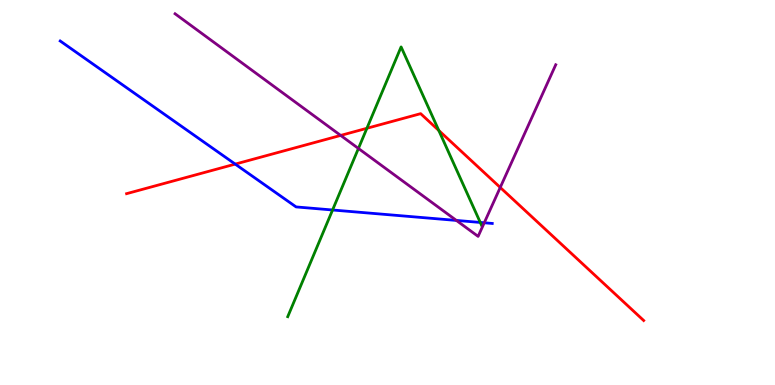[{'lines': ['blue', 'red'], 'intersections': [{'x': 3.04, 'y': 5.74}]}, {'lines': ['green', 'red'], 'intersections': [{'x': 4.73, 'y': 6.67}, {'x': 5.66, 'y': 6.61}]}, {'lines': ['purple', 'red'], 'intersections': [{'x': 4.4, 'y': 6.48}, {'x': 6.45, 'y': 5.13}]}, {'lines': ['blue', 'green'], 'intersections': [{'x': 4.29, 'y': 4.55}, {'x': 6.2, 'y': 4.22}]}, {'lines': ['blue', 'purple'], 'intersections': [{'x': 5.89, 'y': 4.27}, {'x': 6.25, 'y': 4.21}]}, {'lines': ['green', 'purple'], 'intersections': [{'x': 4.62, 'y': 6.14}]}]